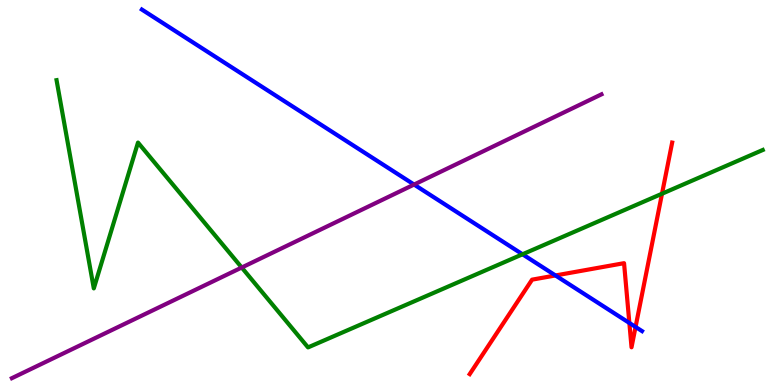[{'lines': ['blue', 'red'], 'intersections': [{'x': 7.17, 'y': 2.85}, {'x': 8.12, 'y': 1.61}, {'x': 8.2, 'y': 1.51}]}, {'lines': ['green', 'red'], 'intersections': [{'x': 8.54, 'y': 4.97}]}, {'lines': ['purple', 'red'], 'intersections': []}, {'lines': ['blue', 'green'], 'intersections': [{'x': 6.74, 'y': 3.4}]}, {'lines': ['blue', 'purple'], 'intersections': [{'x': 5.34, 'y': 5.21}]}, {'lines': ['green', 'purple'], 'intersections': [{'x': 3.12, 'y': 3.05}]}]